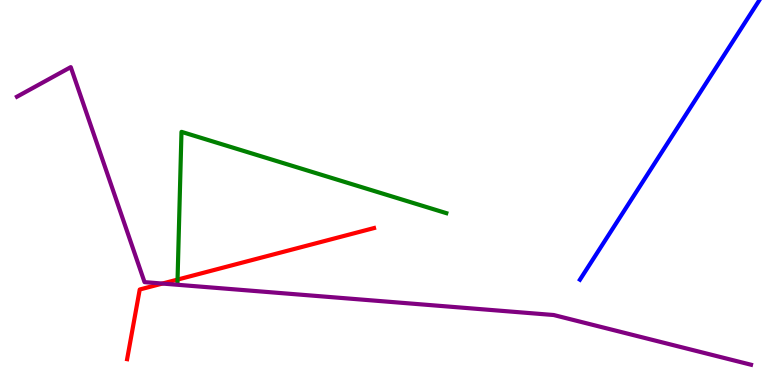[{'lines': ['blue', 'red'], 'intersections': []}, {'lines': ['green', 'red'], 'intersections': [{'x': 2.29, 'y': 2.74}]}, {'lines': ['purple', 'red'], 'intersections': [{'x': 2.1, 'y': 2.63}]}, {'lines': ['blue', 'green'], 'intersections': []}, {'lines': ['blue', 'purple'], 'intersections': []}, {'lines': ['green', 'purple'], 'intersections': []}]